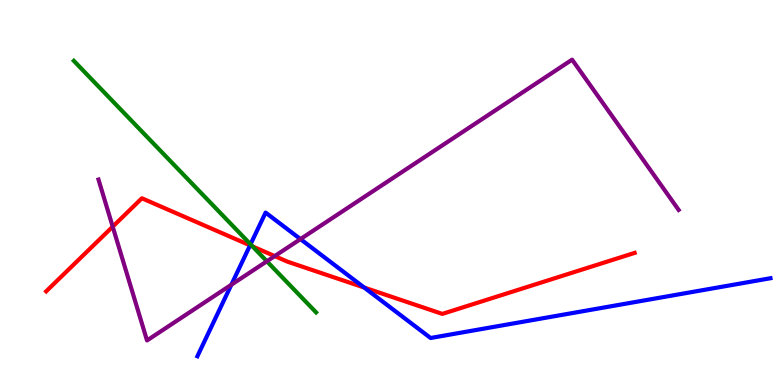[{'lines': ['blue', 'red'], 'intersections': [{'x': 3.23, 'y': 3.63}, {'x': 4.7, 'y': 2.53}]}, {'lines': ['green', 'red'], 'intersections': [{'x': 3.26, 'y': 3.6}]}, {'lines': ['purple', 'red'], 'intersections': [{'x': 1.45, 'y': 4.11}, {'x': 3.54, 'y': 3.35}]}, {'lines': ['blue', 'green'], 'intersections': [{'x': 3.23, 'y': 3.65}]}, {'lines': ['blue', 'purple'], 'intersections': [{'x': 2.98, 'y': 2.6}, {'x': 3.88, 'y': 3.79}]}, {'lines': ['green', 'purple'], 'intersections': [{'x': 3.44, 'y': 3.21}]}]